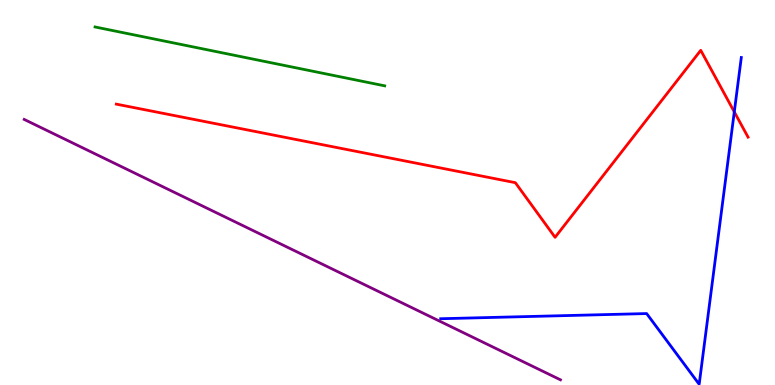[{'lines': ['blue', 'red'], 'intersections': [{'x': 9.47, 'y': 7.09}]}, {'lines': ['green', 'red'], 'intersections': []}, {'lines': ['purple', 'red'], 'intersections': []}, {'lines': ['blue', 'green'], 'intersections': []}, {'lines': ['blue', 'purple'], 'intersections': []}, {'lines': ['green', 'purple'], 'intersections': []}]